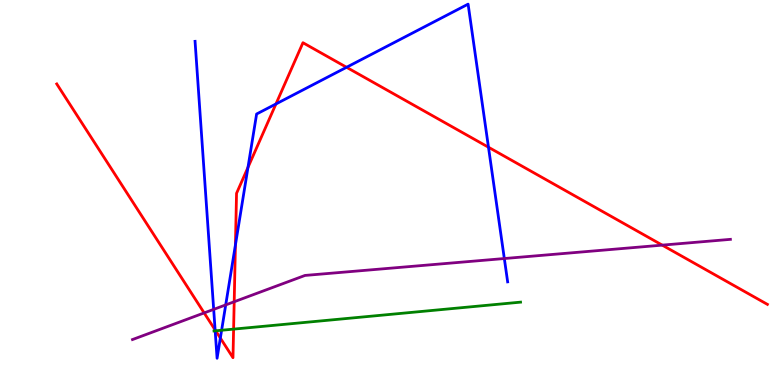[{'lines': ['blue', 'red'], 'intersections': [{'x': 2.78, 'y': 1.43}, {'x': 2.84, 'y': 1.22}, {'x': 3.04, 'y': 3.64}, {'x': 3.2, 'y': 5.65}, {'x': 3.56, 'y': 7.3}, {'x': 4.47, 'y': 8.25}, {'x': 6.3, 'y': 6.18}]}, {'lines': ['green', 'red'], 'intersections': [{'x': 2.78, 'y': 1.41}, {'x': 3.01, 'y': 1.45}]}, {'lines': ['purple', 'red'], 'intersections': [{'x': 2.63, 'y': 1.87}, {'x': 3.02, 'y': 2.16}, {'x': 8.55, 'y': 3.63}]}, {'lines': ['blue', 'green'], 'intersections': [{'x': 2.78, 'y': 1.41}, {'x': 2.86, 'y': 1.42}]}, {'lines': ['blue', 'purple'], 'intersections': [{'x': 2.76, 'y': 1.96}, {'x': 2.91, 'y': 2.08}, {'x': 6.51, 'y': 3.28}]}, {'lines': ['green', 'purple'], 'intersections': []}]